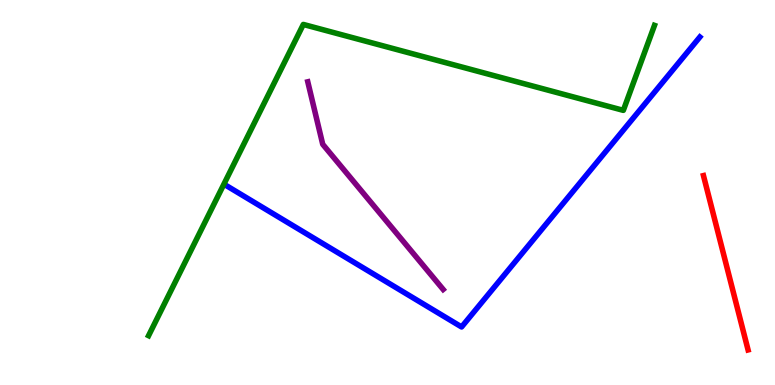[{'lines': ['blue', 'red'], 'intersections': []}, {'lines': ['green', 'red'], 'intersections': []}, {'lines': ['purple', 'red'], 'intersections': []}, {'lines': ['blue', 'green'], 'intersections': []}, {'lines': ['blue', 'purple'], 'intersections': []}, {'lines': ['green', 'purple'], 'intersections': []}]